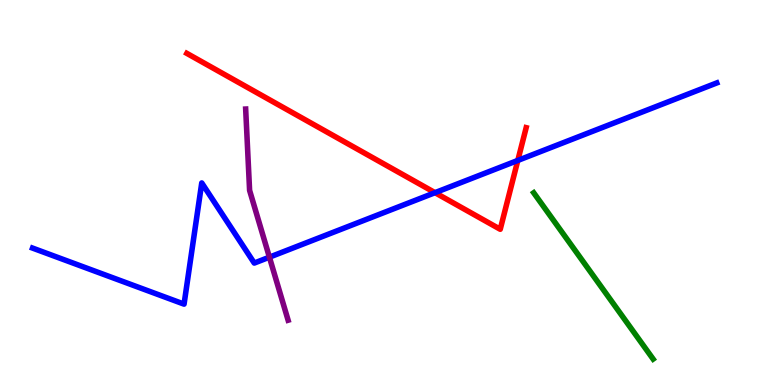[{'lines': ['blue', 'red'], 'intersections': [{'x': 5.61, 'y': 5.0}, {'x': 6.68, 'y': 5.83}]}, {'lines': ['green', 'red'], 'intersections': []}, {'lines': ['purple', 'red'], 'intersections': []}, {'lines': ['blue', 'green'], 'intersections': []}, {'lines': ['blue', 'purple'], 'intersections': [{'x': 3.48, 'y': 3.32}]}, {'lines': ['green', 'purple'], 'intersections': []}]